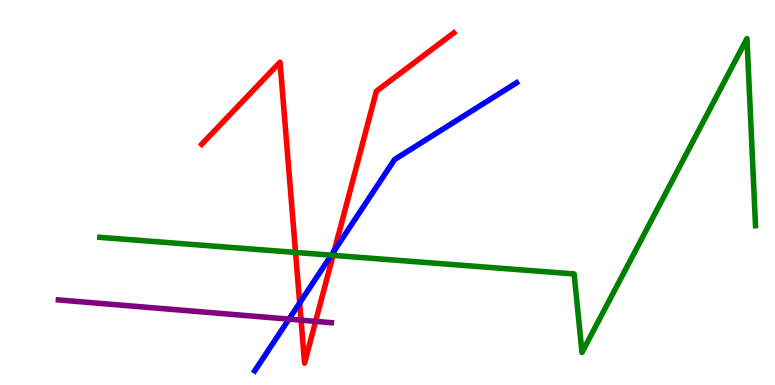[{'lines': ['blue', 'red'], 'intersections': [{'x': 3.87, 'y': 2.13}, {'x': 4.31, 'y': 3.49}]}, {'lines': ['green', 'red'], 'intersections': [{'x': 3.81, 'y': 3.44}, {'x': 4.3, 'y': 3.37}]}, {'lines': ['purple', 'red'], 'intersections': [{'x': 3.88, 'y': 1.68}, {'x': 4.07, 'y': 1.65}]}, {'lines': ['blue', 'green'], 'intersections': [{'x': 4.27, 'y': 3.37}]}, {'lines': ['blue', 'purple'], 'intersections': [{'x': 3.73, 'y': 1.71}]}, {'lines': ['green', 'purple'], 'intersections': []}]